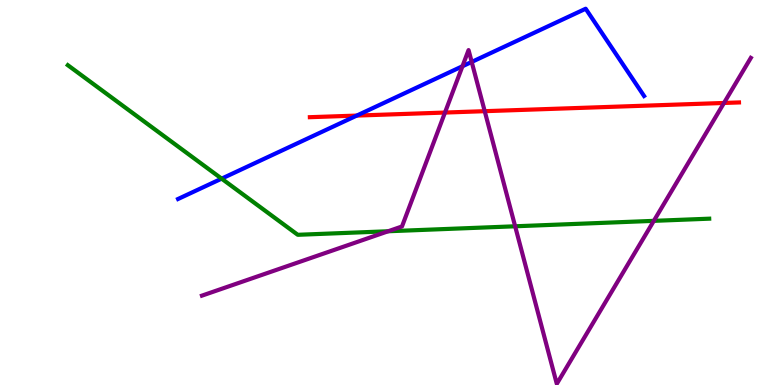[{'lines': ['blue', 'red'], 'intersections': [{'x': 4.6, 'y': 7.0}]}, {'lines': ['green', 'red'], 'intersections': []}, {'lines': ['purple', 'red'], 'intersections': [{'x': 5.74, 'y': 7.08}, {'x': 6.25, 'y': 7.11}, {'x': 9.34, 'y': 7.33}]}, {'lines': ['blue', 'green'], 'intersections': [{'x': 2.86, 'y': 5.36}]}, {'lines': ['blue', 'purple'], 'intersections': [{'x': 5.97, 'y': 8.28}, {'x': 6.09, 'y': 8.39}]}, {'lines': ['green', 'purple'], 'intersections': [{'x': 5.01, 'y': 3.99}, {'x': 6.65, 'y': 4.12}, {'x': 8.44, 'y': 4.26}]}]